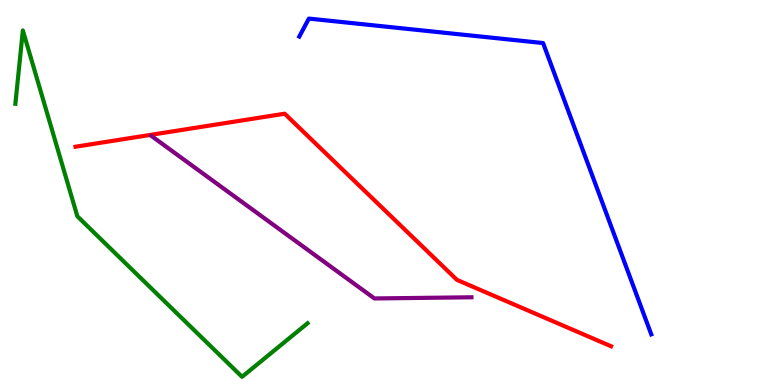[{'lines': ['blue', 'red'], 'intersections': []}, {'lines': ['green', 'red'], 'intersections': []}, {'lines': ['purple', 'red'], 'intersections': []}, {'lines': ['blue', 'green'], 'intersections': []}, {'lines': ['blue', 'purple'], 'intersections': []}, {'lines': ['green', 'purple'], 'intersections': []}]